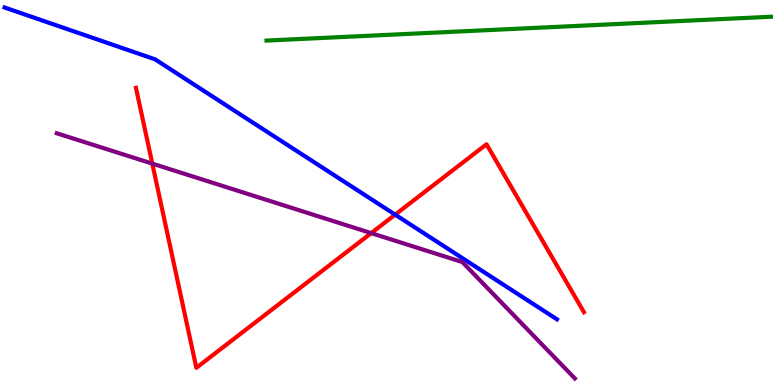[{'lines': ['blue', 'red'], 'intersections': [{'x': 5.1, 'y': 4.42}]}, {'lines': ['green', 'red'], 'intersections': []}, {'lines': ['purple', 'red'], 'intersections': [{'x': 1.97, 'y': 5.75}, {'x': 4.79, 'y': 3.95}]}, {'lines': ['blue', 'green'], 'intersections': []}, {'lines': ['blue', 'purple'], 'intersections': []}, {'lines': ['green', 'purple'], 'intersections': []}]